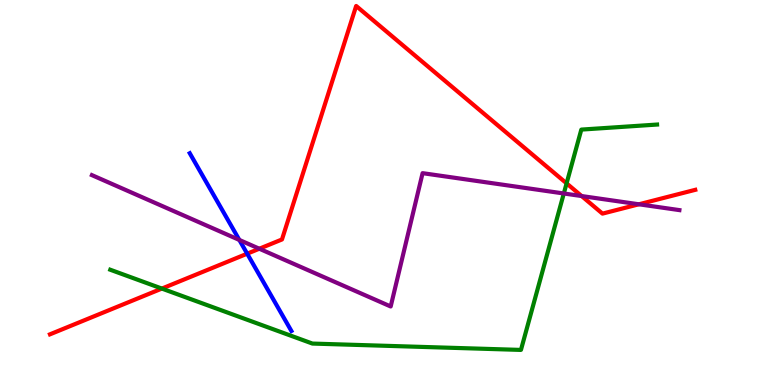[{'lines': ['blue', 'red'], 'intersections': [{'x': 3.19, 'y': 3.41}]}, {'lines': ['green', 'red'], 'intersections': [{'x': 2.09, 'y': 2.5}, {'x': 7.31, 'y': 5.24}]}, {'lines': ['purple', 'red'], 'intersections': [{'x': 3.35, 'y': 3.54}, {'x': 7.5, 'y': 4.91}, {'x': 8.24, 'y': 4.69}]}, {'lines': ['blue', 'green'], 'intersections': []}, {'lines': ['blue', 'purple'], 'intersections': [{'x': 3.09, 'y': 3.77}]}, {'lines': ['green', 'purple'], 'intersections': [{'x': 7.28, 'y': 4.97}]}]